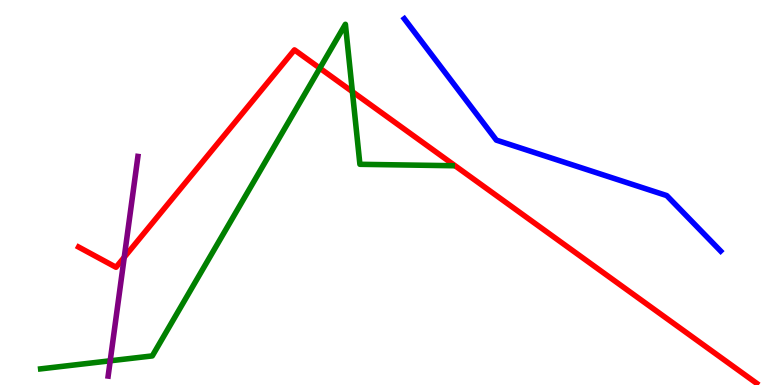[{'lines': ['blue', 'red'], 'intersections': []}, {'lines': ['green', 'red'], 'intersections': [{'x': 4.13, 'y': 8.23}, {'x': 4.55, 'y': 7.62}]}, {'lines': ['purple', 'red'], 'intersections': [{'x': 1.6, 'y': 3.32}]}, {'lines': ['blue', 'green'], 'intersections': []}, {'lines': ['blue', 'purple'], 'intersections': []}, {'lines': ['green', 'purple'], 'intersections': [{'x': 1.42, 'y': 0.629}]}]